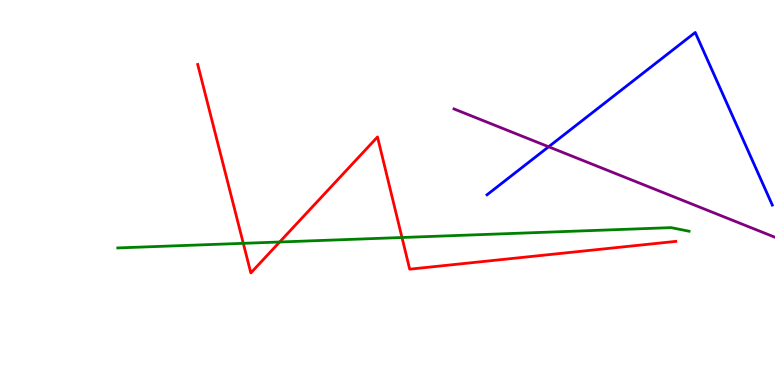[{'lines': ['blue', 'red'], 'intersections': []}, {'lines': ['green', 'red'], 'intersections': [{'x': 3.14, 'y': 3.68}, {'x': 3.61, 'y': 3.71}, {'x': 5.19, 'y': 3.83}]}, {'lines': ['purple', 'red'], 'intersections': []}, {'lines': ['blue', 'green'], 'intersections': []}, {'lines': ['blue', 'purple'], 'intersections': [{'x': 7.08, 'y': 6.19}]}, {'lines': ['green', 'purple'], 'intersections': []}]